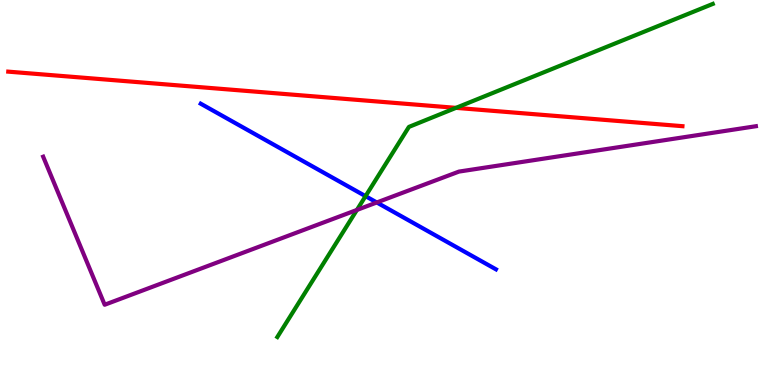[{'lines': ['blue', 'red'], 'intersections': []}, {'lines': ['green', 'red'], 'intersections': [{'x': 5.88, 'y': 7.2}]}, {'lines': ['purple', 'red'], 'intersections': []}, {'lines': ['blue', 'green'], 'intersections': [{'x': 4.72, 'y': 4.9}]}, {'lines': ['blue', 'purple'], 'intersections': [{'x': 4.86, 'y': 4.74}]}, {'lines': ['green', 'purple'], 'intersections': [{'x': 4.61, 'y': 4.55}]}]